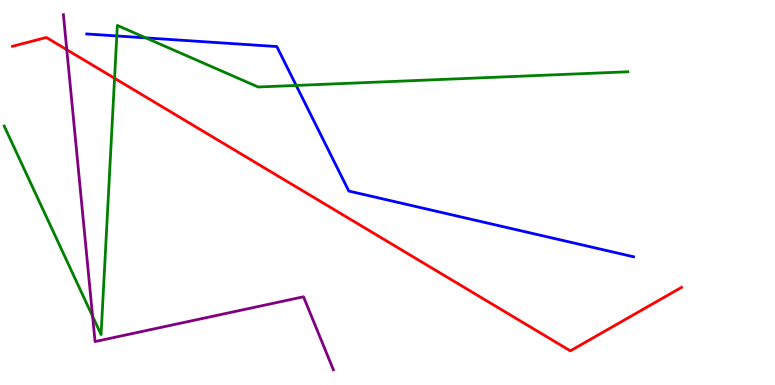[{'lines': ['blue', 'red'], 'intersections': []}, {'lines': ['green', 'red'], 'intersections': [{'x': 1.48, 'y': 7.97}]}, {'lines': ['purple', 'red'], 'intersections': [{'x': 0.862, 'y': 8.71}]}, {'lines': ['blue', 'green'], 'intersections': [{'x': 1.51, 'y': 9.07}, {'x': 1.88, 'y': 9.02}, {'x': 3.82, 'y': 7.78}]}, {'lines': ['blue', 'purple'], 'intersections': []}, {'lines': ['green', 'purple'], 'intersections': [{'x': 1.19, 'y': 1.78}]}]